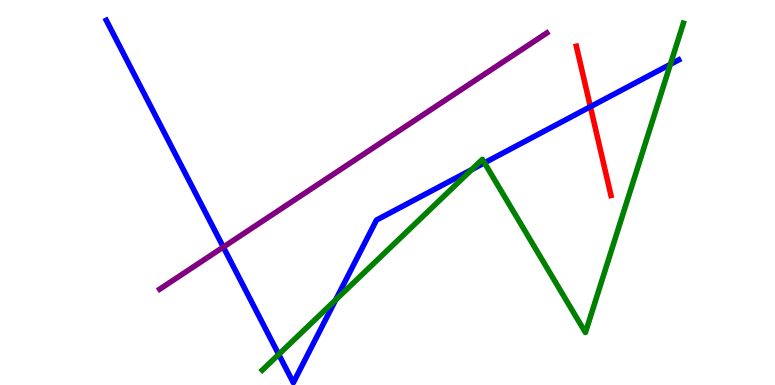[{'lines': ['blue', 'red'], 'intersections': [{'x': 7.62, 'y': 7.23}]}, {'lines': ['green', 'red'], 'intersections': []}, {'lines': ['purple', 'red'], 'intersections': []}, {'lines': ['blue', 'green'], 'intersections': [{'x': 3.6, 'y': 0.795}, {'x': 4.33, 'y': 2.21}, {'x': 6.09, 'y': 5.59}, {'x': 6.25, 'y': 5.77}, {'x': 8.65, 'y': 8.33}]}, {'lines': ['blue', 'purple'], 'intersections': [{'x': 2.88, 'y': 3.58}]}, {'lines': ['green', 'purple'], 'intersections': []}]